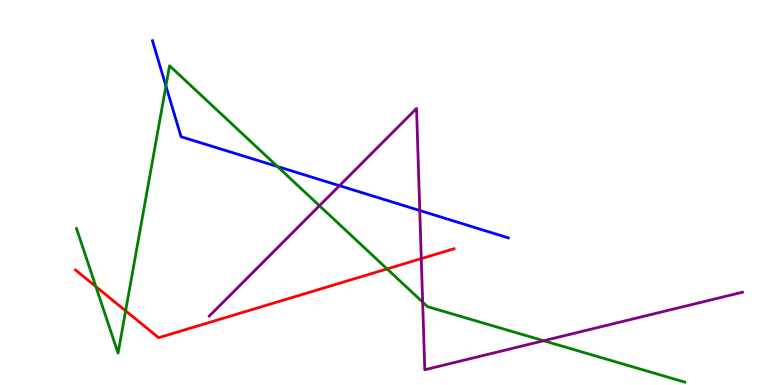[{'lines': ['blue', 'red'], 'intersections': []}, {'lines': ['green', 'red'], 'intersections': [{'x': 1.24, 'y': 2.56}, {'x': 1.62, 'y': 1.93}, {'x': 4.99, 'y': 3.02}]}, {'lines': ['purple', 'red'], 'intersections': [{'x': 5.44, 'y': 3.28}]}, {'lines': ['blue', 'green'], 'intersections': [{'x': 2.14, 'y': 7.77}, {'x': 3.58, 'y': 5.67}]}, {'lines': ['blue', 'purple'], 'intersections': [{'x': 4.38, 'y': 5.18}, {'x': 5.42, 'y': 4.53}]}, {'lines': ['green', 'purple'], 'intersections': [{'x': 4.12, 'y': 4.66}, {'x': 5.45, 'y': 2.15}, {'x': 7.02, 'y': 1.15}]}]